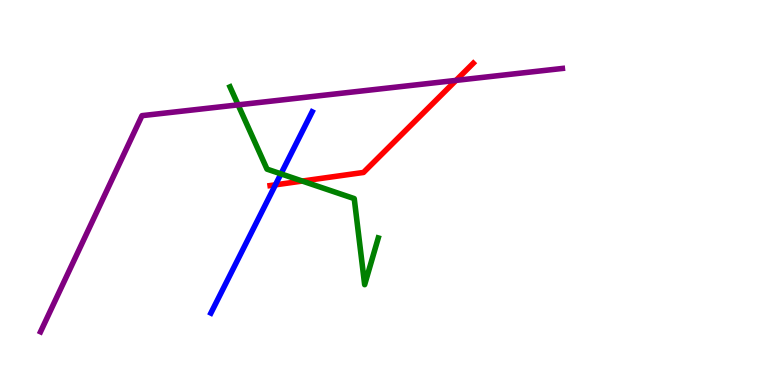[{'lines': ['blue', 'red'], 'intersections': [{'x': 3.55, 'y': 5.2}]}, {'lines': ['green', 'red'], 'intersections': [{'x': 3.9, 'y': 5.3}]}, {'lines': ['purple', 'red'], 'intersections': [{'x': 5.88, 'y': 7.91}]}, {'lines': ['blue', 'green'], 'intersections': [{'x': 3.63, 'y': 5.48}]}, {'lines': ['blue', 'purple'], 'intersections': []}, {'lines': ['green', 'purple'], 'intersections': [{'x': 3.07, 'y': 7.28}]}]